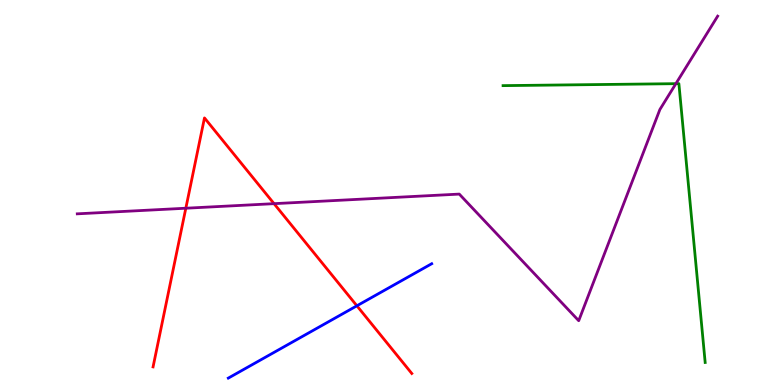[{'lines': ['blue', 'red'], 'intersections': [{'x': 4.61, 'y': 2.06}]}, {'lines': ['green', 'red'], 'intersections': []}, {'lines': ['purple', 'red'], 'intersections': [{'x': 2.4, 'y': 4.59}, {'x': 3.54, 'y': 4.71}]}, {'lines': ['blue', 'green'], 'intersections': []}, {'lines': ['blue', 'purple'], 'intersections': []}, {'lines': ['green', 'purple'], 'intersections': [{'x': 8.72, 'y': 7.83}]}]